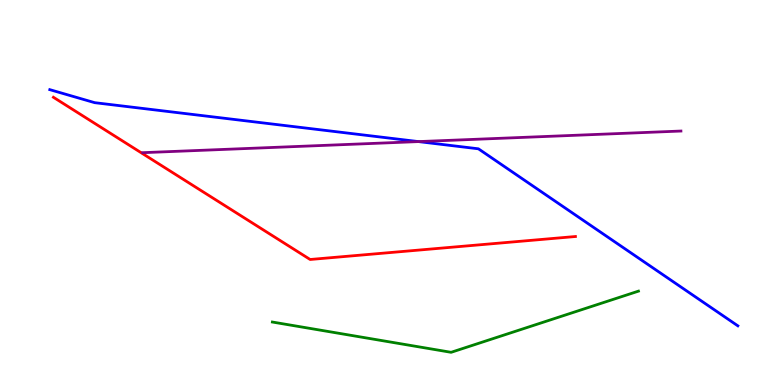[{'lines': ['blue', 'red'], 'intersections': []}, {'lines': ['green', 'red'], 'intersections': []}, {'lines': ['purple', 'red'], 'intersections': []}, {'lines': ['blue', 'green'], 'intersections': []}, {'lines': ['blue', 'purple'], 'intersections': [{'x': 5.4, 'y': 6.32}]}, {'lines': ['green', 'purple'], 'intersections': []}]